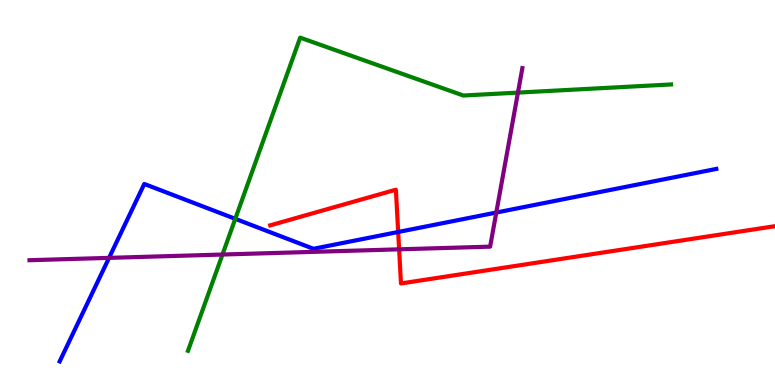[{'lines': ['blue', 'red'], 'intersections': [{'x': 5.14, 'y': 3.97}]}, {'lines': ['green', 'red'], 'intersections': []}, {'lines': ['purple', 'red'], 'intersections': [{'x': 5.15, 'y': 3.52}]}, {'lines': ['blue', 'green'], 'intersections': [{'x': 3.04, 'y': 4.32}]}, {'lines': ['blue', 'purple'], 'intersections': [{'x': 1.41, 'y': 3.3}, {'x': 6.4, 'y': 4.48}]}, {'lines': ['green', 'purple'], 'intersections': [{'x': 2.87, 'y': 3.39}, {'x': 6.68, 'y': 7.59}]}]